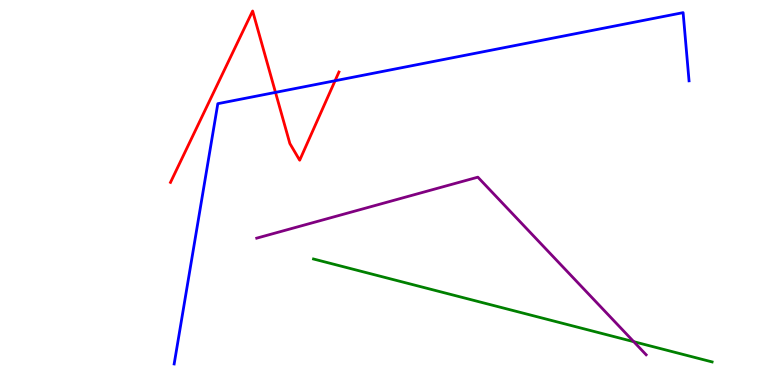[{'lines': ['blue', 'red'], 'intersections': [{'x': 3.55, 'y': 7.6}, {'x': 4.32, 'y': 7.9}]}, {'lines': ['green', 'red'], 'intersections': []}, {'lines': ['purple', 'red'], 'intersections': []}, {'lines': ['blue', 'green'], 'intersections': []}, {'lines': ['blue', 'purple'], 'intersections': []}, {'lines': ['green', 'purple'], 'intersections': [{'x': 8.18, 'y': 1.12}]}]